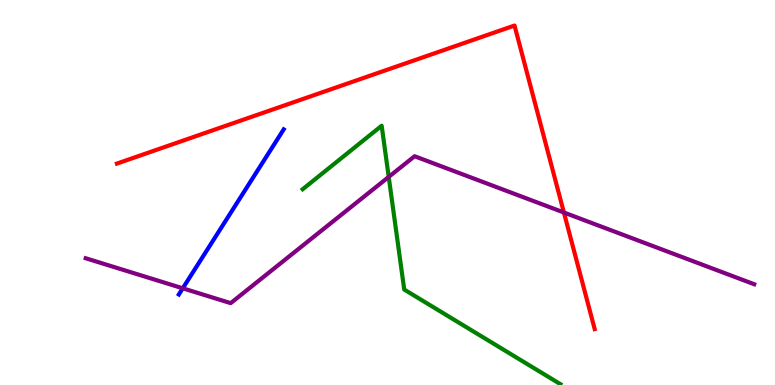[{'lines': ['blue', 'red'], 'intersections': []}, {'lines': ['green', 'red'], 'intersections': []}, {'lines': ['purple', 'red'], 'intersections': [{'x': 7.28, 'y': 4.48}]}, {'lines': ['blue', 'green'], 'intersections': []}, {'lines': ['blue', 'purple'], 'intersections': [{'x': 2.36, 'y': 2.51}]}, {'lines': ['green', 'purple'], 'intersections': [{'x': 5.02, 'y': 5.41}]}]